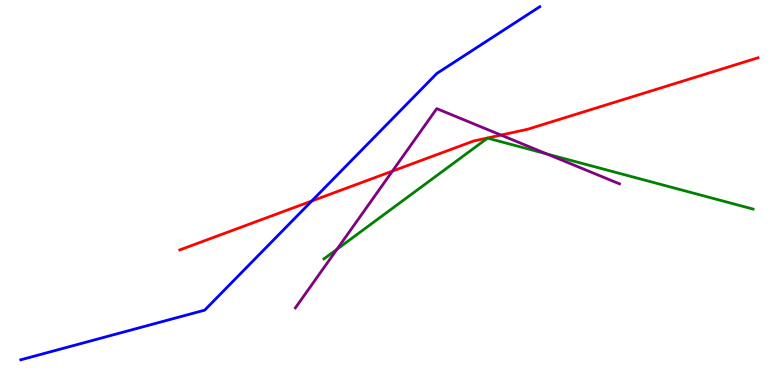[{'lines': ['blue', 'red'], 'intersections': [{'x': 4.02, 'y': 4.78}]}, {'lines': ['green', 'red'], 'intersections': []}, {'lines': ['purple', 'red'], 'intersections': [{'x': 5.06, 'y': 5.56}, {'x': 6.46, 'y': 6.49}]}, {'lines': ['blue', 'green'], 'intersections': []}, {'lines': ['blue', 'purple'], 'intersections': []}, {'lines': ['green', 'purple'], 'intersections': [{'x': 4.35, 'y': 3.53}, {'x': 7.06, 'y': 6.0}]}]